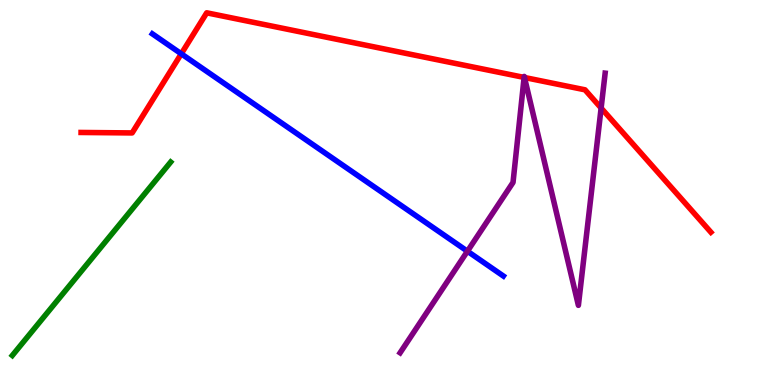[{'lines': ['blue', 'red'], 'intersections': [{'x': 2.34, 'y': 8.6}]}, {'lines': ['green', 'red'], 'intersections': []}, {'lines': ['purple', 'red'], 'intersections': [{'x': 6.76, 'y': 7.99}, {'x': 6.77, 'y': 7.99}, {'x': 7.76, 'y': 7.19}]}, {'lines': ['blue', 'green'], 'intersections': []}, {'lines': ['blue', 'purple'], 'intersections': [{'x': 6.03, 'y': 3.47}]}, {'lines': ['green', 'purple'], 'intersections': []}]